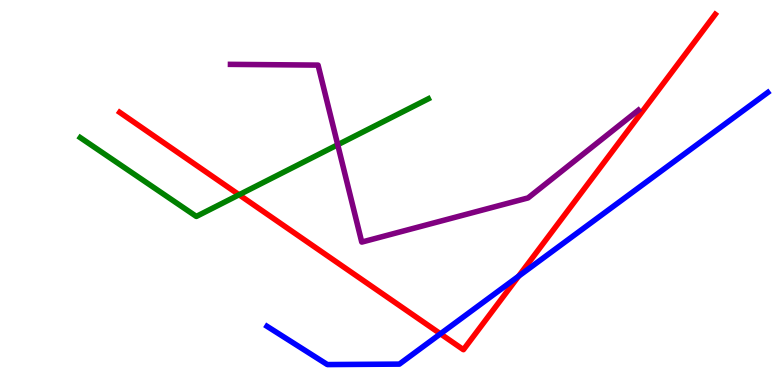[{'lines': ['blue', 'red'], 'intersections': [{'x': 5.68, 'y': 1.33}, {'x': 6.69, 'y': 2.83}]}, {'lines': ['green', 'red'], 'intersections': [{'x': 3.08, 'y': 4.94}]}, {'lines': ['purple', 'red'], 'intersections': []}, {'lines': ['blue', 'green'], 'intersections': []}, {'lines': ['blue', 'purple'], 'intersections': []}, {'lines': ['green', 'purple'], 'intersections': [{'x': 4.36, 'y': 6.24}]}]